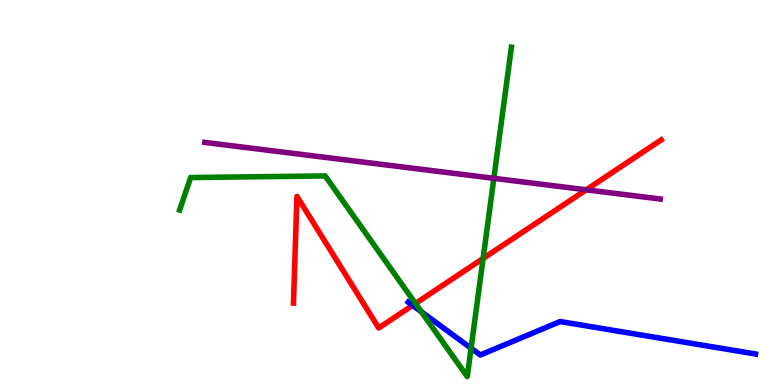[{'lines': ['blue', 'red'], 'intersections': [{'x': 5.32, 'y': 2.07}]}, {'lines': ['green', 'red'], 'intersections': [{'x': 5.36, 'y': 2.12}, {'x': 6.23, 'y': 3.29}]}, {'lines': ['purple', 'red'], 'intersections': [{'x': 7.56, 'y': 5.07}]}, {'lines': ['blue', 'green'], 'intersections': [{'x': 5.44, 'y': 1.9}, {'x': 6.08, 'y': 0.955}]}, {'lines': ['blue', 'purple'], 'intersections': []}, {'lines': ['green', 'purple'], 'intersections': [{'x': 6.37, 'y': 5.37}]}]